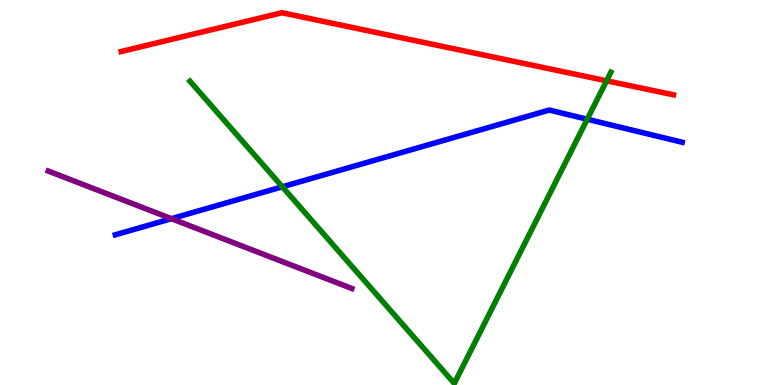[{'lines': ['blue', 'red'], 'intersections': []}, {'lines': ['green', 'red'], 'intersections': [{'x': 7.83, 'y': 7.9}]}, {'lines': ['purple', 'red'], 'intersections': []}, {'lines': ['blue', 'green'], 'intersections': [{'x': 3.64, 'y': 5.15}, {'x': 7.58, 'y': 6.9}]}, {'lines': ['blue', 'purple'], 'intersections': [{'x': 2.21, 'y': 4.32}]}, {'lines': ['green', 'purple'], 'intersections': []}]